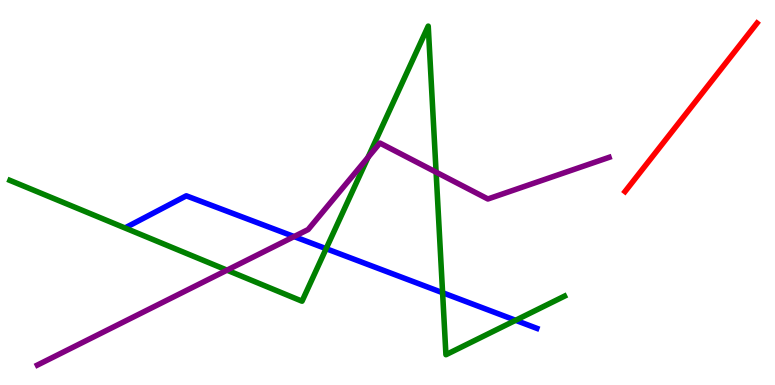[{'lines': ['blue', 'red'], 'intersections': []}, {'lines': ['green', 'red'], 'intersections': []}, {'lines': ['purple', 'red'], 'intersections': []}, {'lines': ['blue', 'green'], 'intersections': [{'x': 4.21, 'y': 3.54}, {'x': 5.71, 'y': 2.4}, {'x': 6.65, 'y': 1.68}]}, {'lines': ['blue', 'purple'], 'intersections': [{'x': 3.79, 'y': 3.86}]}, {'lines': ['green', 'purple'], 'intersections': [{'x': 2.93, 'y': 2.98}, {'x': 4.75, 'y': 5.91}, {'x': 5.63, 'y': 5.53}]}]